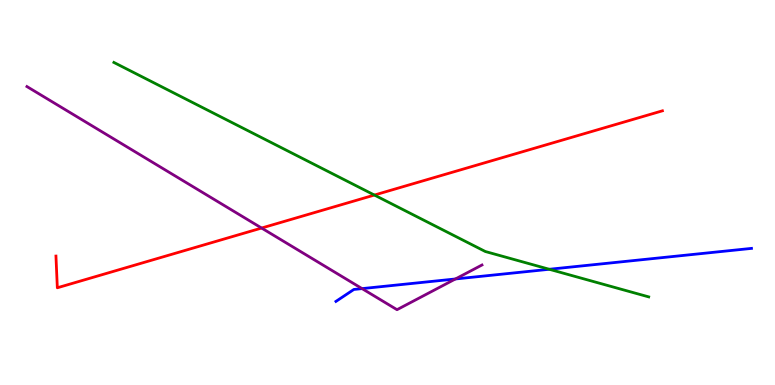[{'lines': ['blue', 'red'], 'intersections': []}, {'lines': ['green', 'red'], 'intersections': [{'x': 4.83, 'y': 4.93}]}, {'lines': ['purple', 'red'], 'intersections': [{'x': 3.38, 'y': 4.08}]}, {'lines': ['blue', 'green'], 'intersections': [{'x': 7.09, 'y': 3.01}]}, {'lines': ['blue', 'purple'], 'intersections': [{'x': 4.67, 'y': 2.5}, {'x': 5.88, 'y': 2.75}]}, {'lines': ['green', 'purple'], 'intersections': []}]